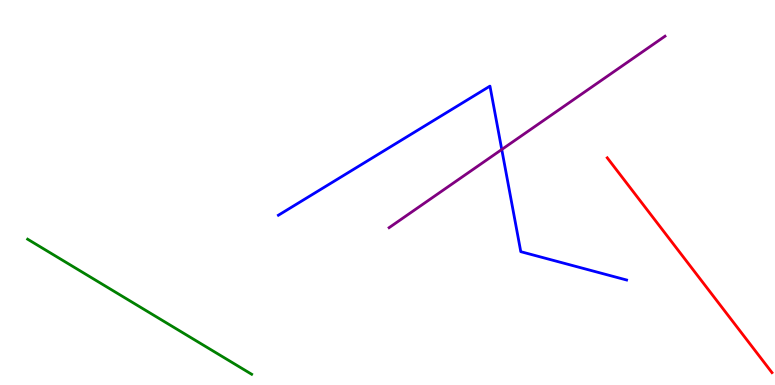[{'lines': ['blue', 'red'], 'intersections': []}, {'lines': ['green', 'red'], 'intersections': []}, {'lines': ['purple', 'red'], 'intersections': []}, {'lines': ['blue', 'green'], 'intersections': []}, {'lines': ['blue', 'purple'], 'intersections': [{'x': 6.47, 'y': 6.12}]}, {'lines': ['green', 'purple'], 'intersections': []}]